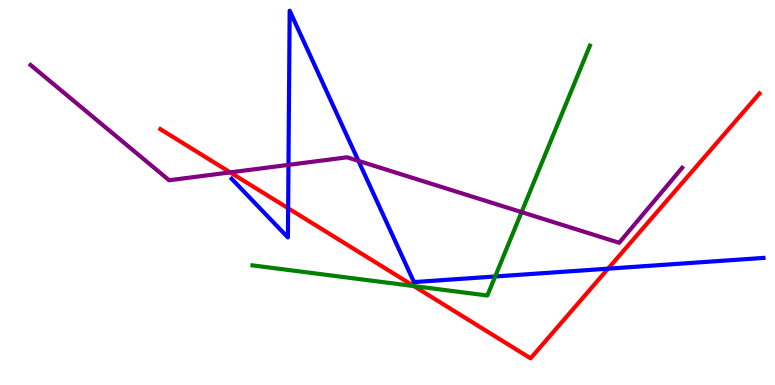[{'lines': ['blue', 'red'], 'intersections': [{'x': 3.72, 'y': 4.59}, {'x': 7.85, 'y': 3.02}]}, {'lines': ['green', 'red'], 'intersections': [{'x': 5.34, 'y': 2.57}]}, {'lines': ['purple', 'red'], 'intersections': [{'x': 2.97, 'y': 5.52}]}, {'lines': ['blue', 'green'], 'intersections': [{'x': 6.39, 'y': 2.82}]}, {'lines': ['blue', 'purple'], 'intersections': [{'x': 3.72, 'y': 5.72}, {'x': 4.63, 'y': 5.82}]}, {'lines': ['green', 'purple'], 'intersections': [{'x': 6.73, 'y': 4.49}]}]